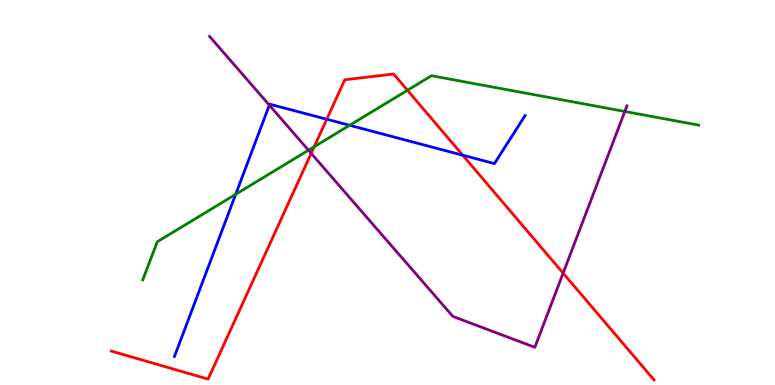[{'lines': ['blue', 'red'], 'intersections': [{'x': 4.22, 'y': 6.9}, {'x': 5.97, 'y': 5.97}]}, {'lines': ['green', 'red'], 'intersections': [{'x': 4.05, 'y': 6.19}, {'x': 5.26, 'y': 7.66}]}, {'lines': ['purple', 'red'], 'intersections': [{'x': 4.02, 'y': 6.02}, {'x': 7.27, 'y': 2.91}]}, {'lines': ['blue', 'green'], 'intersections': [{'x': 3.04, 'y': 4.95}, {'x': 4.51, 'y': 6.75}]}, {'lines': ['blue', 'purple'], 'intersections': [{'x': 3.48, 'y': 7.27}]}, {'lines': ['green', 'purple'], 'intersections': [{'x': 3.98, 'y': 6.1}, {'x': 8.06, 'y': 7.1}]}]